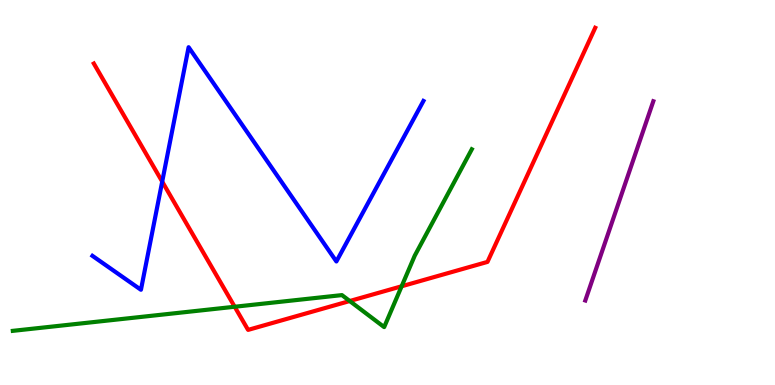[{'lines': ['blue', 'red'], 'intersections': [{'x': 2.09, 'y': 5.28}]}, {'lines': ['green', 'red'], 'intersections': [{'x': 3.03, 'y': 2.03}, {'x': 4.51, 'y': 2.18}, {'x': 5.18, 'y': 2.56}]}, {'lines': ['purple', 'red'], 'intersections': []}, {'lines': ['blue', 'green'], 'intersections': []}, {'lines': ['blue', 'purple'], 'intersections': []}, {'lines': ['green', 'purple'], 'intersections': []}]